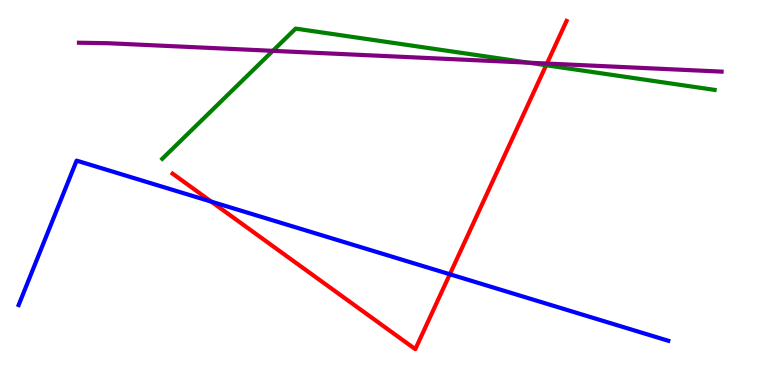[{'lines': ['blue', 'red'], 'intersections': [{'x': 2.73, 'y': 4.76}, {'x': 5.8, 'y': 2.88}]}, {'lines': ['green', 'red'], 'intersections': [{'x': 7.05, 'y': 8.31}]}, {'lines': ['purple', 'red'], 'intersections': [{'x': 7.06, 'y': 8.35}]}, {'lines': ['blue', 'green'], 'intersections': []}, {'lines': ['blue', 'purple'], 'intersections': []}, {'lines': ['green', 'purple'], 'intersections': [{'x': 3.52, 'y': 8.68}, {'x': 6.82, 'y': 8.37}]}]